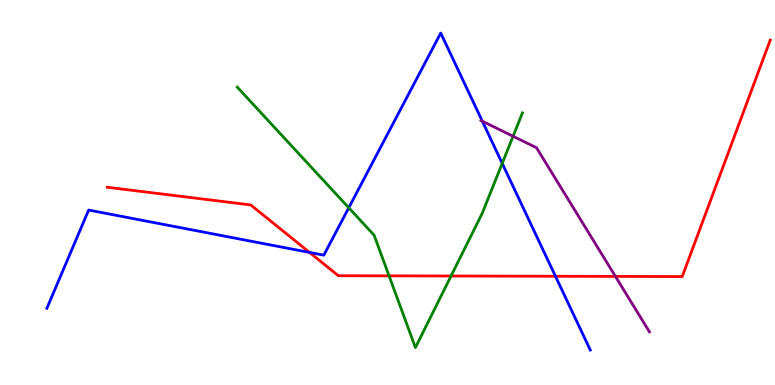[{'lines': ['blue', 'red'], 'intersections': [{'x': 3.99, 'y': 3.44}, {'x': 7.17, 'y': 2.82}]}, {'lines': ['green', 'red'], 'intersections': [{'x': 5.02, 'y': 2.84}, {'x': 5.82, 'y': 2.83}]}, {'lines': ['purple', 'red'], 'intersections': [{'x': 7.94, 'y': 2.82}]}, {'lines': ['blue', 'green'], 'intersections': [{'x': 4.5, 'y': 4.6}, {'x': 6.48, 'y': 5.76}]}, {'lines': ['blue', 'purple'], 'intersections': [{'x': 6.22, 'y': 6.85}]}, {'lines': ['green', 'purple'], 'intersections': [{'x': 6.62, 'y': 6.46}]}]